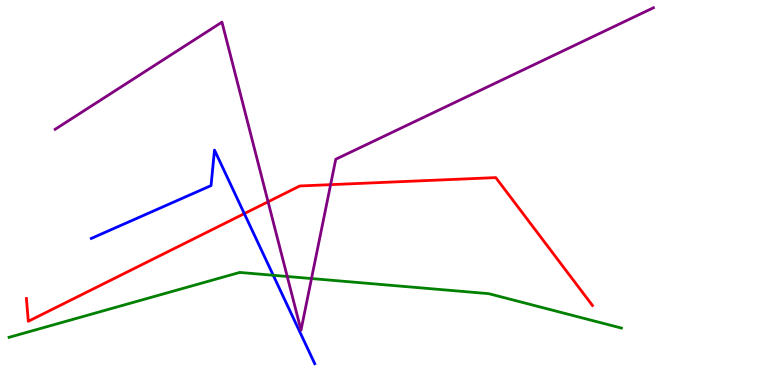[{'lines': ['blue', 'red'], 'intersections': [{'x': 3.15, 'y': 4.45}]}, {'lines': ['green', 'red'], 'intersections': []}, {'lines': ['purple', 'red'], 'intersections': [{'x': 3.46, 'y': 4.76}, {'x': 4.27, 'y': 5.2}]}, {'lines': ['blue', 'green'], 'intersections': [{'x': 3.53, 'y': 2.85}]}, {'lines': ['blue', 'purple'], 'intersections': []}, {'lines': ['green', 'purple'], 'intersections': [{'x': 3.71, 'y': 2.82}, {'x': 4.02, 'y': 2.76}]}]